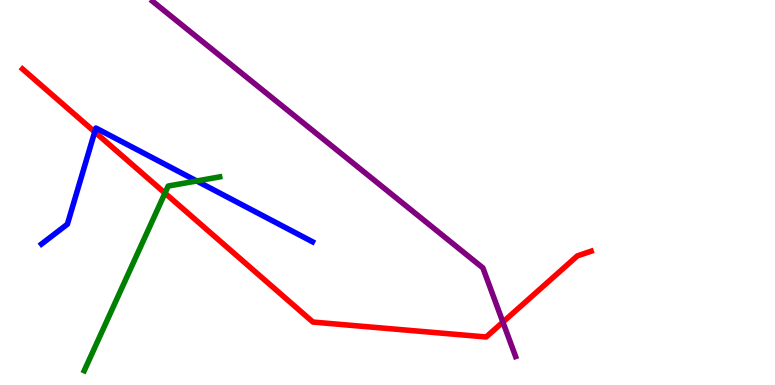[{'lines': ['blue', 'red'], 'intersections': [{'x': 1.22, 'y': 6.57}]}, {'lines': ['green', 'red'], 'intersections': [{'x': 2.13, 'y': 4.98}]}, {'lines': ['purple', 'red'], 'intersections': [{'x': 6.49, 'y': 1.63}]}, {'lines': ['blue', 'green'], 'intersections': [{'x': 2.54, 'y': 5.3}]}, {'lines': ['blue', 'purple'], 'intersections': []}, {'lines': ['green', 'purple'], 'intersections': []}]